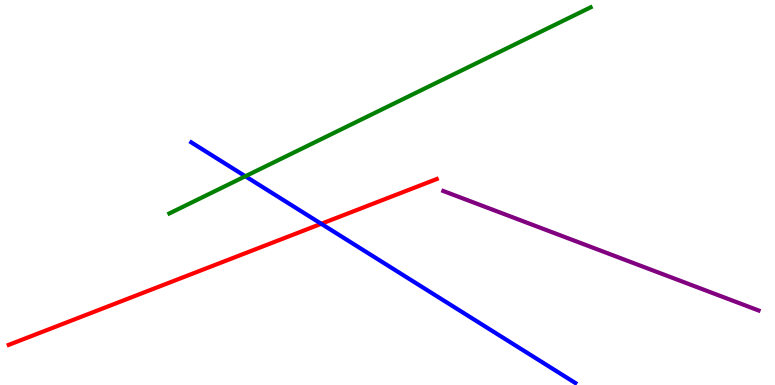[{'lines': ['blue', 'red'], 'intersections': [{'x': 4.15, 'y': 4.19}]}, {'lines': ['green', 'red'], 'intersections': []}, {'lines': ['purple', 'red'], 'intersections': []}, {'lines': ['blue', 'green'], 'intersections': [{'x': 3.17, 'y': 5.42}]}, {'lines': ['blue', 'purple'], 'intersections': []}, {'lines': ['green', 'purple'], 'intersections': []}]